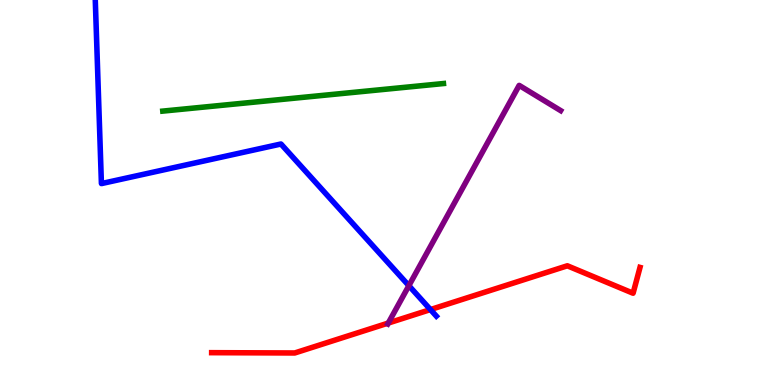[{'lines': ['blue', 'red'], 'intersections': [{'x': 5.55, 'y': 1.96}]}, {'lines': ['green', 'red'], 'intersections': []}, {'lines': ['purple', 'red'], 'intersections': [{'x': 5.01, 'y': 1.61}]}, {'lines': ['blue', 'green'], 'intersections': []}, {'lines': ['blue', 'purple'], 'intersections': [{'x': 5.28, 'y': 2.58}]}, {'lines': ['green', 'purple'], 'intersections': []}]